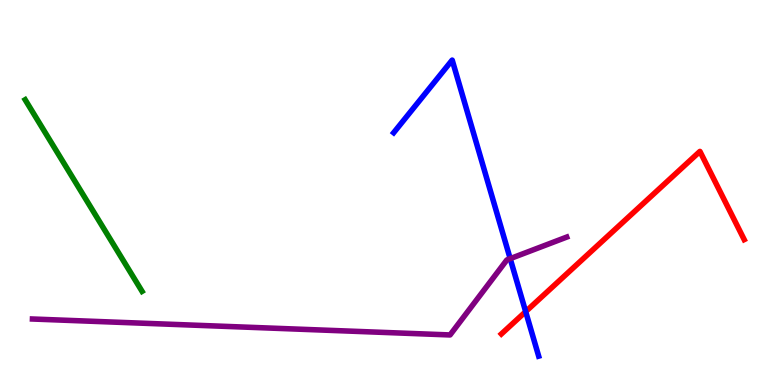[{'lines': ['blue', 'red'], 'intersections': [{'x': 6.78, 'y': 1.91}]}, {'lines': ['green', 'red'], 'intersections': []}, {'lines': ['purple', 'red'], 'intersections': []}, {'lines': ['blue', 'green'], 'intersections': []}, {'lines': ['blue', 'purple'], 'intersections': [{'x': 6.58, 'y': 3.28}]}, {'lines': ['green', 'purple'], 'intersections': []}]